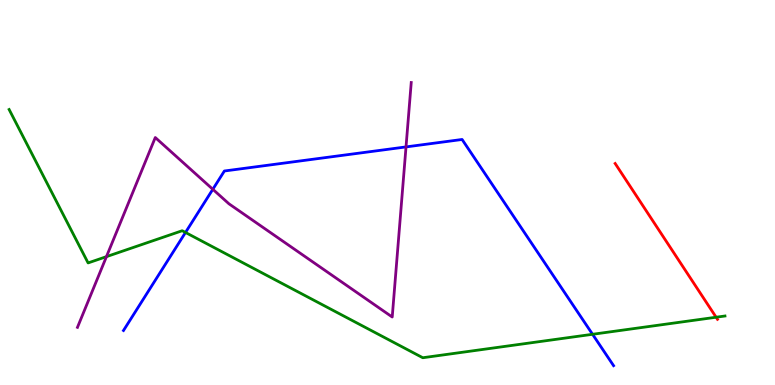[{'lines': ['blue', 'red'], 'intersections': []}, {'lines': ['green', 'red'], 'intersections': [{'x': 9.24, 'y': 1.76}]}, {'lines': ['purple', 'red'], 'intersections': []}, {'lines': ['blue', 'green'], 'intersections': [{'x': 2.39, 'y': 3.96}, {'x': 7.65, 'y': 1.32}]}, {'lines': ['blue', 'purple'], 'intersections': [{'x': 2.75, 'y': 5.08}, {'x': 5.24, 'y': 6.18}]}, {'lines': ['green', 'purple'], 'intersections': [{'x': 1.37, 'y': 3.33}]}]